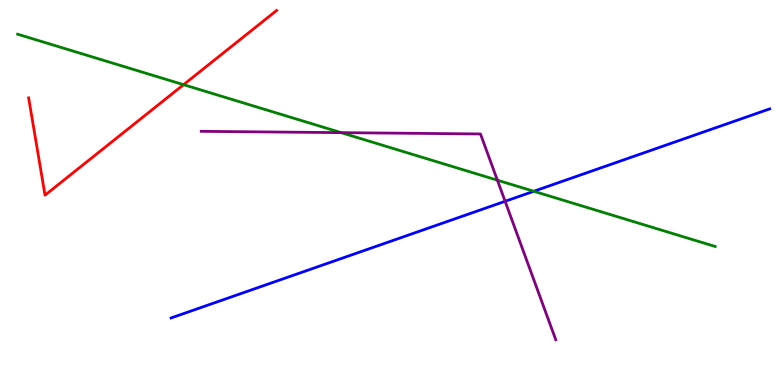[{'lines': ['blue', 'red'], 'intersections': []}, {'lines': ['green', 'red'], 'intersections': [{'x': 2.37, 'y': 7.8}]}, {'lines': ['purple', 'red'], 'intersections': []}, {'lines': ['blue', 'green'], 'intersections': [{'x': 6.89, 'y': 5.03}]}, {'lines': ['blue', 'purple'], 'intersections': [{'x': 6.52, 'y': 4.77}]}, {'lines': ['green', 'purple'], 'intersections': [{'x': 4.4, 'y': 6.55}, {'x': 6.42, 'y': 5.32}]}]